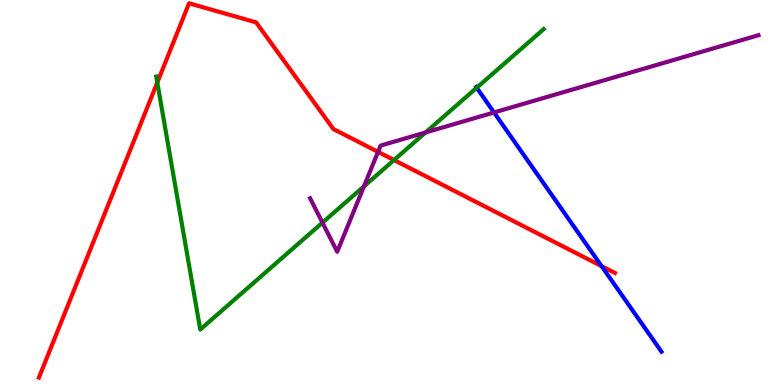[{'lines': ['blue', 'red'], 'intersections': [{'x': 7.76, 'y': 3.09}]}, {'lines': ['green', 'red'], 'intersections': [{'x': 2.03, 'y': 7.86}, {'x': 5.08, 'y': 5.84}]}, {'lines': ['purple', 'red'], 'intersections': [{'x': 4.88, 'y': 6.06}]}, {'lines': ['blue', 'green'], 'intersections': [{'x': 6.15, 'y': 7.72}]}, {'lines': ['blue', 'purple'], 'intersections': [{'x': 6.37, 'y': 7.08}]}, {'lines': ['green', 'purple'], 'intersections': [{'x': 4.16, 'y': 4.22}, {'x': 4.7, 'y': 5.16}, {'x': 5.49, 'y': 6.56}]}]